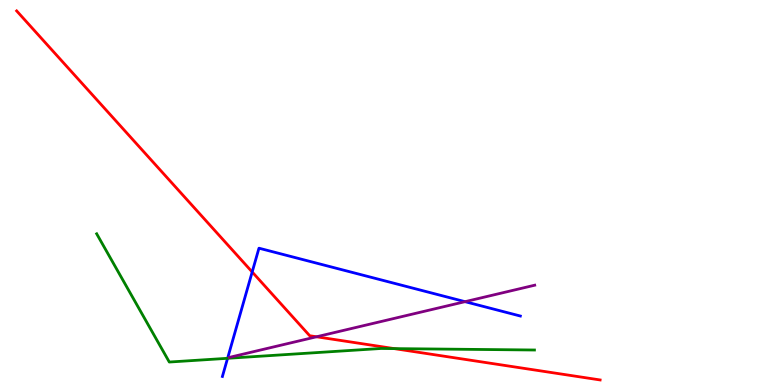[{'lines': ['blue', 'red'], 'intersections': [{'x': 3.25, 'y': 2.94}]}, {'lines': ['green', 'red'], 'intersections': [{'x': 5.09, 'y': 0.945}]}, {'lines': ['purple', 'red'], 'intersections': [{'x': 4.08, 'y': 1.25}]}, {'lines': ['blue', 'green'], 'intersections': [{'x': 2.94, 'y': 0.693}]}, {'lines': ['blue', 'purple'], 'intersections': [{'x': 6.0, 'y': 2.16}]}, {'lines': ['green', 'purple'], 'intersections': []}]